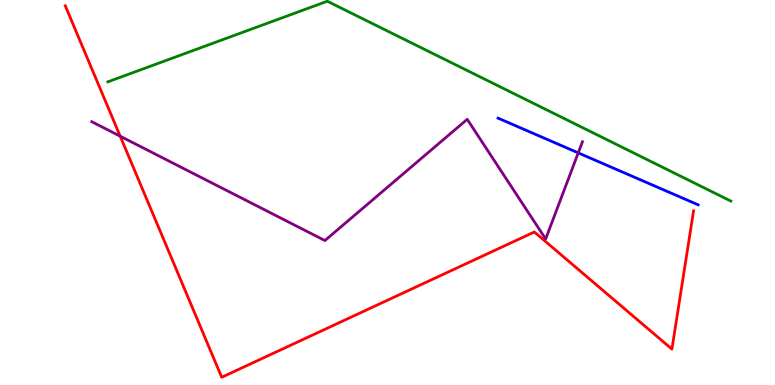[{'lines': ['blue', 'red'], 'intersections': []}, {'lines': ['green', 'red'], 'intersections': []}, {'lines': ['purple', 'red'], 'intersections': [{'x': 1.55, 'y': 6.46}]}, {'lines': ['blue', 'green'], 'intersections': []}, {'lines': ['blue', 'purple'], 'intersections': [{'x': 7.46, 'y': 6.03}]}, {'lines': ['green', 'purple'], 'intersections': []}]